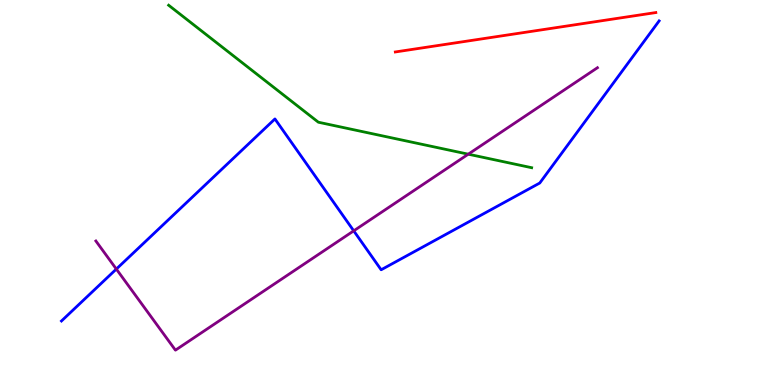[{'lines': ['blue', 'red'], 'intersections': []}, {'lines': ['green', 'red'], 'intersections': []}, {'lines': ['purple', 'red'], 'intersections': []}, {'lines': ['blue', 'green'], 'intersections': []}, {'lines': ['blue', 'purple'], 'intersections': [{'x': 1.5, 'y': 3.01}, {'x': 4.56, 'y': 4.0}]}, {'lines': ['green', 'purple'], 'intersections': [{'x': 6.04, 'y': 6.0}]}]